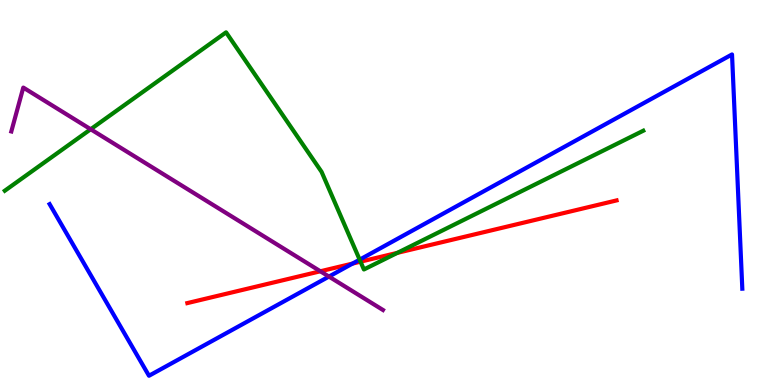[{'lines': ['blue', 'red'], 'intersections': [{'x': 4.55, 'y': 3.15}]}, {'lines': ['green', 'red'], 'intersections': [{'x': 4.65, 'y': 3.2}, {'x': 5.13, 'y': 3.43}]}, {'lines': ['purple', 'red'], 'intersections': [{'x': 4.13, 'y': 2.95}]}, {'lines': ['blue', 'green'], 'intersections': [{'x': 4.64, 'y': 3.26}]}, {'lines': ['blue', 'purple'], 'intersections': [{'x': 4.24, 'y': 2.82}]}, {'lines': ['green', 'purple'], 'intersections': [{'x': 1.17, 'y': 6.64}]}]